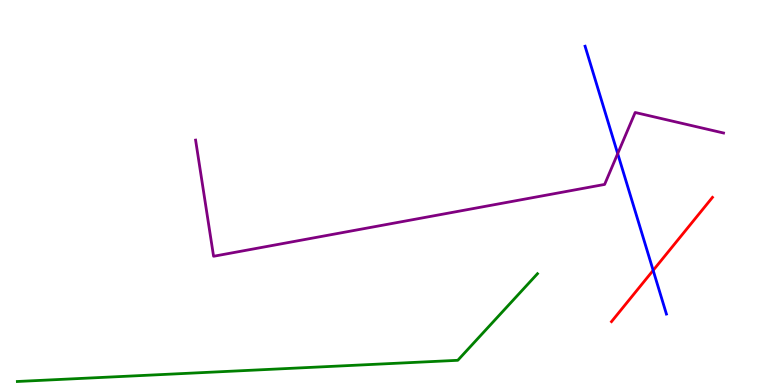[{'lines': ['blue', 'red'], 'intersections': [{'x': 8.43, 'y': 2.98}]}, {'lines': ['green', 'red'], 'intersections': []}, {'lines': ['purple', 'red'], 'intersections': []}, {'lines': ['blue', 'green'], 'intersections': []}, {'lines': ['blue', 'purple'], 'intersections': [{'x': 7.97, 'y': 6.01}]}, {'lines': ['green', 'purple'], 'intersections': []}]